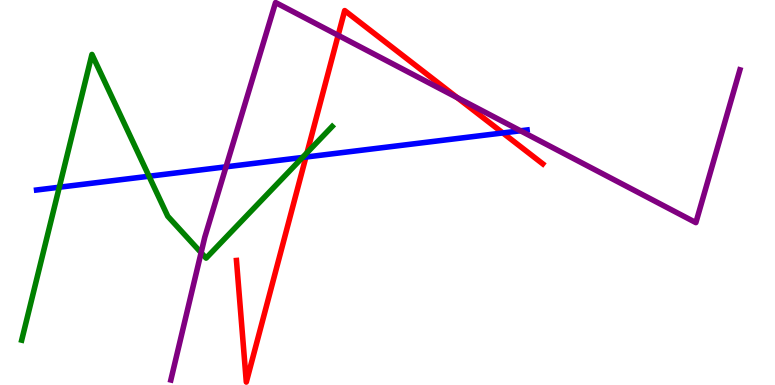[{'lines': ['blue', 'red'], 'intersections': [{'x': 3.95, 'y': 5.92}, {'x': 6.49, 'y': 6.55}]}, {'lines': ['green', 'red'], 'intersections': [{'x': 3.96, 'y': 6.03}]}, {'lines': ['purple', 'red'], 'intersections': [{'x': 4.36, 'y': 9.08}, {'x': 5.9, 'y': 7.46}]}, {'lines': ['blue', 'green'], 'intersections': [{'x': 0.765, 'y': 5.14}, {'x': 1.92, 'y': 5.42}, {'x': 3.9, 'y': 5.91}]}, {'lines': ['blue', 'purple'], 'intersections': [{'x': 2.92, 'y': 5.67}, {'x': 6.72, 'y': 6.6}]}, {'lines': ['green', 'purple'], 'intersections': [{'x': 2.59, 'y': 3.44}]}]